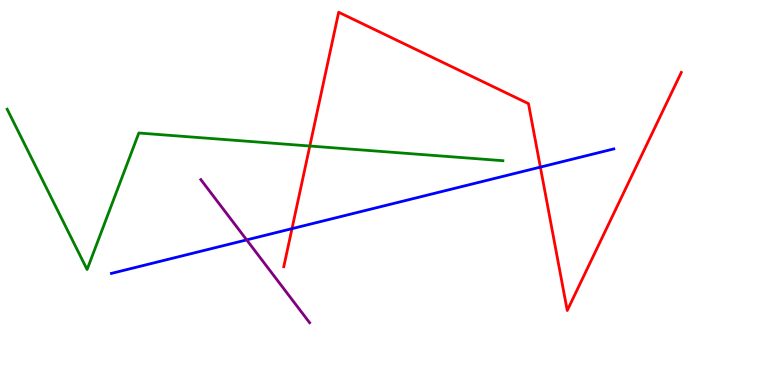[{'lines': ['blue', 'red'], 'intersections': [{'x': 3.77, 'y': 4.06}, {'x': 6.97, 'y': 5.66}]}, {'lines': ['green', 'red'], 'intersections': [{'x': 4.0, 'y': 6.21}]}, {'lines': ['purple', 'red'], 'intersections': []}, {'lines': ['blue', 'green'], 'intersections': []}, {'lines': ['blue', 'purple'], 'intersections': [{'x': 3.18, 'y': 3.77}]}, {'lines': ['green', 'purple'], 'intersections': []}]